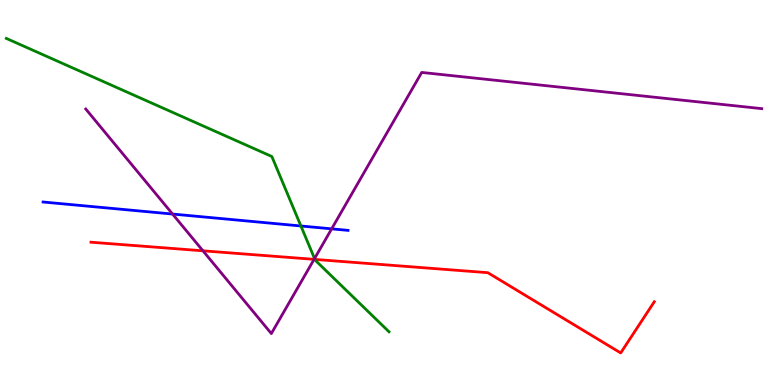[{'lines': ['blue', 'red'], 'intersections': []}, {'lines': ['green', 'red'], 'intersections': [{'x': 4.06, 'y': 3.26}]}, {'lines': ['purple', 'red'], 'intersections': [{'x': 2.62, 'y': 3.49}, {'x': 4.05, 'y': 3.26}]}, {'lines': ['blue', 'green'], 'intersections': [{'x': 3.88, 'y': 4.13}]}, {'lines': ['blue', 'purple'], 'intersections': [{'x': 2.23, 'y': 4.44}, {'x': 4.28, 'y': 4.06}]}, {'lines': ['green', 'purple'], 'intersections': [{'x': 4.06, 'y': 3.28}]}]